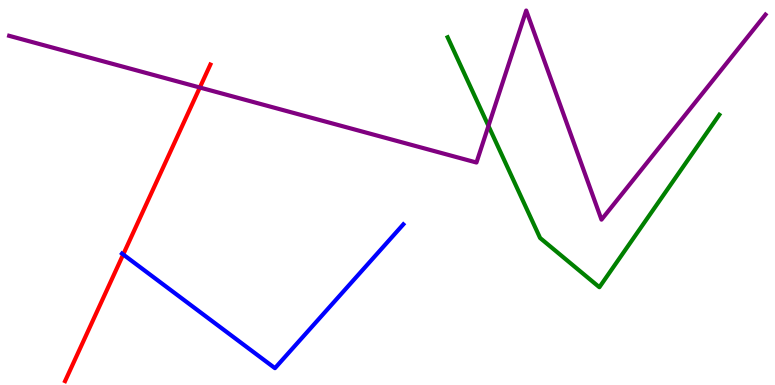[{'lines': ['blue', 'red'], 'intersections': [{'x': 1.59, 'y': 3.39}]}, {'lines': ['green', 'red'], 'intersections': []}, {'lines': ['purple', 'red'], 'intersections': [{'x': 2.58, 'y': 7.73}]}, {'lines': ['blue', 'green'], 'intersections': []}, {'lines': ['blue', 'purple'], 'intersections': []}, {'lines': ['green', 'purple'], 'intersections': [{'x': 6.3, 'y': 6.73}]}]